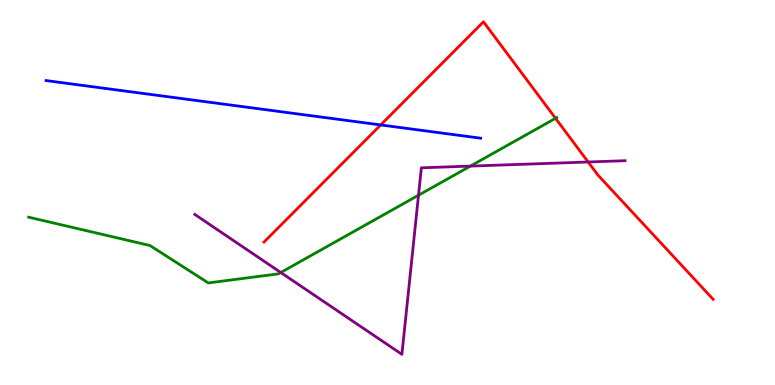[{'lines': ['blue', 'red'], 'intersections': [{'x': 4.91, 'y': 6.75}]}, {'lines': ['green', 'red'], 'intersections': [{'x': 7.17, 'y': 6.93}]}, {'lines': ['purple', 'red'], 'intersections': [{'x': 7.59, 'y': 5.79}]}, {'lines': ['blue', 'green'], 'intersections': []}, {'lines': ['blue', 'purple'], 'intersections': []}, {'lines': ['green', 'purple'], 'intersections': [{'x': 3.62, 'y': 2.92}, {'x': 5.4, 'y': 4.93}, {'x': 6.07, 'y': 5.69}]}]